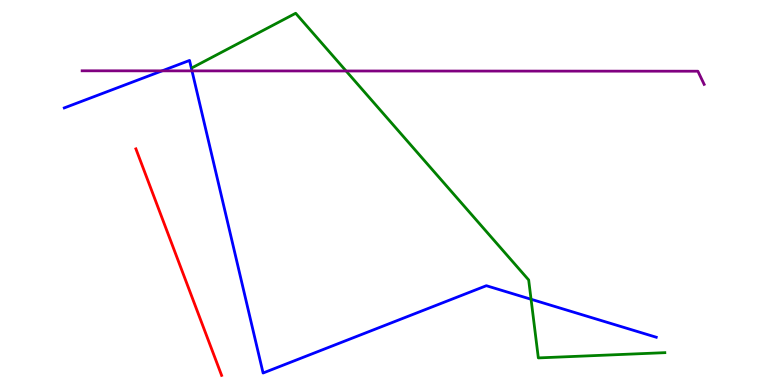[{'lines': ['blue', 'red'], 'intersections': []}, {'lines': ['green', 'red'], 'intersections': []}, {'lines': ['purple', 'red'], 'intersections': []}, {'lines': ['blue', 'green'], 'intersections': [{'x': 6.85, 'y': 2.23}]}, {'lines': ['blue', 'purple'], 'intersections': [{'x': 2.09, 'y': 8.16}, {'x': 2.48, 'y': 8.16}]}, {'lines': ['green', 'purple'], 'intersections': [{'x': 4.47, 'y': 8.16}]}]